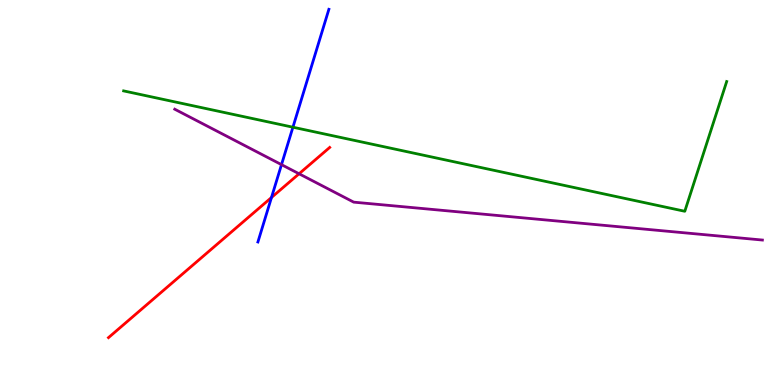[{'lines': ['blue', 'red'], 'intersections': [{'x': 3.5, 'y': 4.87}]}, {'lines': ['green', 'red'], 'intersections': []}, {'lines': ['purple', 'red'], 'intersections': [{'x': 3.86, 'y': 5.49}]}, {'lines': ['blue', 'green'], 'intersections': [{'x': 3.78, 'y': 6.7}]}, {'lines': ['blue', 'purple'], 'intersections': [{'x': 3.63, 'y': 5.72}]}, {'lines': ['green', 'purple'], 'intersections': []}]